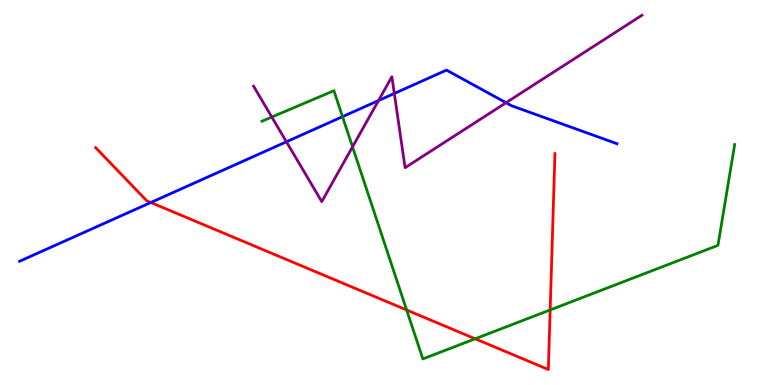[{'lines': ['blue', 'red'], 'intersections': [{'x': 1.95, 'y': 4.74}]}, {'lines': ['green', 'red'], 'intersections': [{'x': 5.25, 'y': 1.95}, {'x': 6.13, 'y': 1.2}, {'x': 7.1, 'y': 1.95}]}, {'lines': ['purple', 'red'], 'intersections': []}, {'lines': ['blue', 'green'], 'intersections': [{'x': 4.42, 'y': 6.97}]}, {'lines': ['blue', 'purple'], 'intersections': [{'x': 3.7, 'y': 6.32}, {'x': 4.88, 'y': 7.39}, {'x': 5.09, 'y': 7.57}, {'x': 6.53, 'y': 7.33}]}, {'lines': ['green', 'purple'], 'intersections': [{'x': 3.51, 'y': 6.96}, {'x': 4.55, 'y': 6.19}]}]